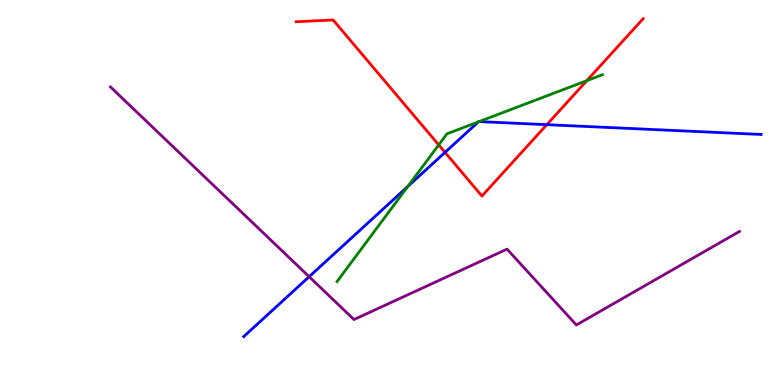[{'lines': ['blue', 'red'], 'intersections': [{'x': 5.74, 'y': 6.04}, {'x': 7.06, 'y': 6.76}]}, {'lines': ['green', 'red'], 'intersections': [{'x': 5.66, 'y': 6.24}, {'x': 7.57, 'y': 7.91}]}, {'lines': ['purple', 'red'], 'intersections': []}, {'lines': ['blue', 'green'], 'intersections': [{'x': 5.26, 'y': 5.16}, {'x': 6.17, 'y': 6.83}, {'x': 6.18, 'y': 6.84}]}, {'lines': ['blue', 'purple'], 'intersections': [{'x': 3.99, 'y': 2.81}]}, {'lines': ['green', 'purple'], 'intersections': []}]